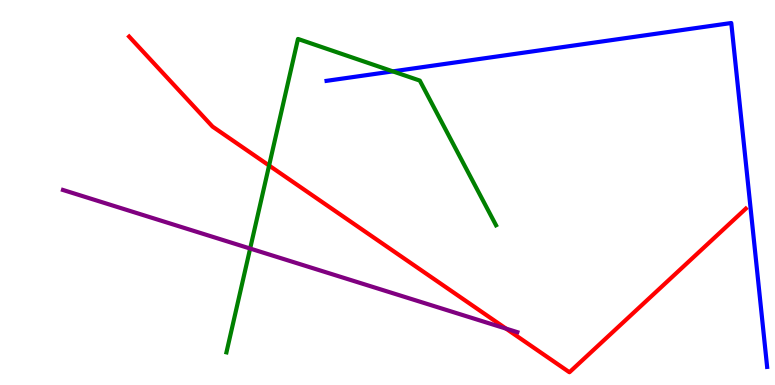[{'lines': ['blue', 'red'], 'intersections': []}, {'lines': ['green', 'red'], 'intersections': [{'x': 3.47, 'y': 5.7}]}, {'lines': ['purple', 'red'], 'intersections': [{'x': 6.53, 'y': 1.46}]}, {'lines': ['blue', 'green'], 'intersections': [{'x': 5.07, 'y': 8.15}]}, {'lines': ['blue', 'purple'], 'intersections': []}, {'lines': ['green', 'purple'], 'intersections': [{'x': 3.23, 'y': 3.54}]}]